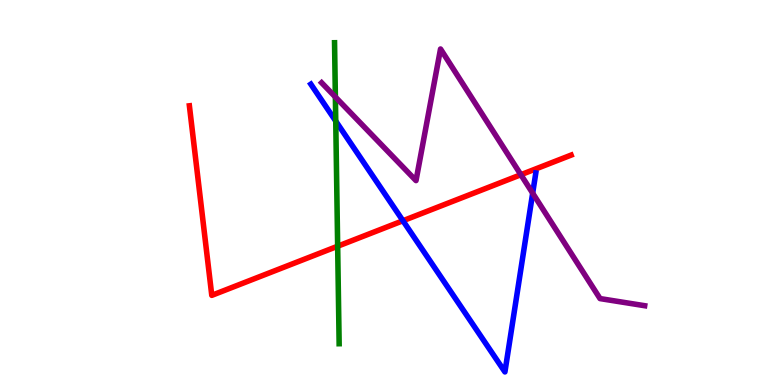[{'lines': ['blue', 'red'], 'intersections': [{'x': 5.2, 'y': 4.27}]}, {'lines': ['green', 'red'], 'intersections': [{'x': 4.36, 'y': 3.6}]}, {'lines': ['purple', 'red'], 'intersections': [{'x': 6.72, 'y': 5.46}]}, {'lines': ['blue', 'green'], 'intersections': [{'x': 4.33, 'y': 6.85}]}, {'lines': ['blue', 'purple'], 'intersections': [{'x': 6.87, 'y': 4.98}]}, {'lines': ['green', 'purple'], 'intersections': [{'x': 4.33, 'y': 7.48}]}]